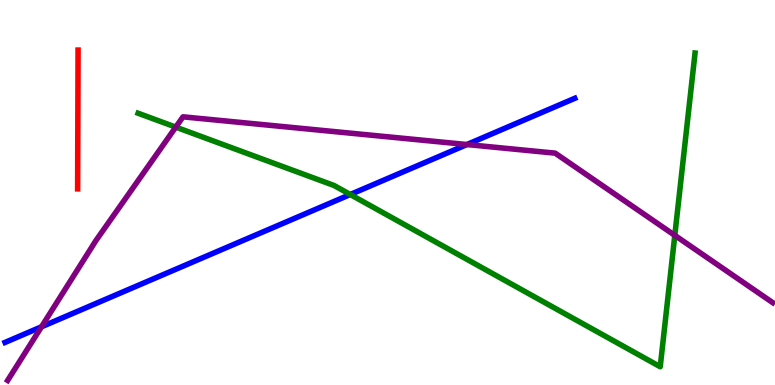[{'lines': ['blue', 'red'], 'intersections': []}, {'lines': ['green', 'red'], 'intersections': []}, {'lines': ['purple', 'red'], 'intersections': []}, {'lines': ['blue', 'green'], 'intersections': [{'x': 4.52, 'y': 4.95}]}, {'lines': ['blue', 'purple'], 'intersections': [{'x': 0.535, 'y': 1.51}, {'x': 6.02, 'y': 6.25}]}, {'lines': ['green', 'purple'], 'intersections': [{'x': 2.27, 'y': 6.7}, {'x': 8.71, 'y': 3.89}]}]